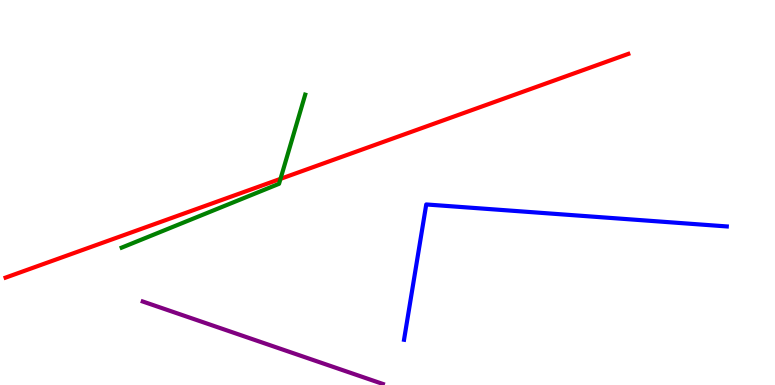[{'lines': ['blue', 'red'], 'intersections': []}, {'lines': ['green', 'red'], 'intersections': [{'x': 3.62, 'y': 5.35}]}, {'lines': ['purple', 'red'], 'intersections': []}, {'lines': ['blue', 'green'], 'intersections': []}, {'lines': ['blue', 'purple'], 'intersections': []}, {'lines': ['green', 'purple'], 'intersections': []}]